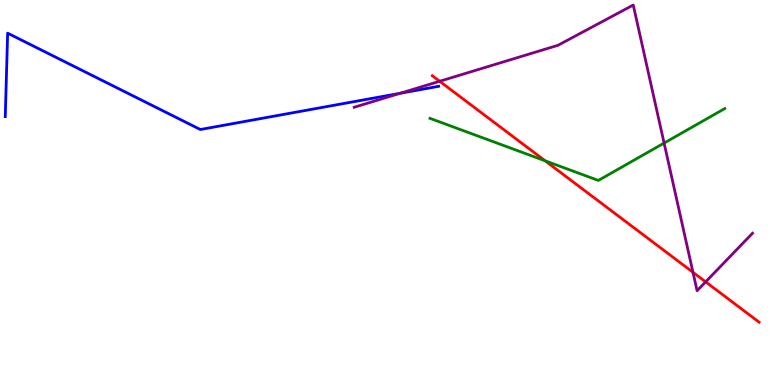[{'lines': ['blue', 'red'], 'intersections': []}, {'lines': ['green', 'red'], 'intersections': [{'x': 7.03, 'y': 5.82}]}, {'lines': ['purple', 'red'], 'intersections': [{'x': 5.67, 'y': 7.89}, {'x': 8.94, 'y': 2.93}, {'x': 9.11, 'y': 2.68}]}, {'lines': ['blue', 'green'], 'intersections': []}, {'lines': ['blue', 'purple'], 'intersections': [{'x': 5.16, 'y': 7.58}]}, {'lines': ['green', 'purple'], 'intersections': [{'x': 8.57, 'y': 6.28}]}]